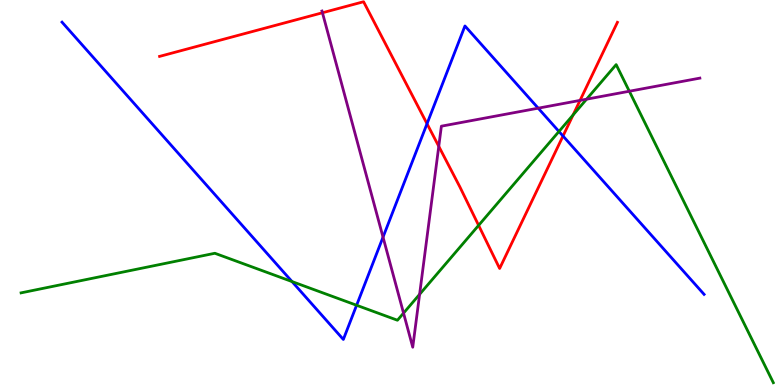[{'lines': ['blue', 'red'], 'intersections': [{'x': 5.51, 'y': 6.79}, {'x': 7.26, 'y': 6.47}]}, {'lines': ['green', 'red'], 'intersections': [{'x': 6.18, 'y': 4.15}, {'x': 7.39, 'y': 7.01}]}, {'lines': ['purple', 'red'], 'intersections': [{'x': 4.16, 'y': 9.67}, {'x': 5.66, 'y': 6.2}, {'x': 7.48, 'y': 7.39}]}, {'lines': ['blue', 'green'], 'intersections': [{'x': 3.77, 'y': 2.69}, {'x': 4.6, 'y': 2.07}, {'x': 7.21, 'y': 6.59}]}, {'lines': ['blue', 'purple'], 'intersections': [{'x': 4.94, 'y': 3.84}, {'x': 6.94, 'y': 7.19}]}, {'lines': ['green', 'purple'], 'intersections': [{'x': 5.21, 'y': 1.87}, {'x': 5.41, 'y': 2.36}, {'x': 7.57, 'y': 7.42}, {'x': 8.12, 'y': 7.63}]}]